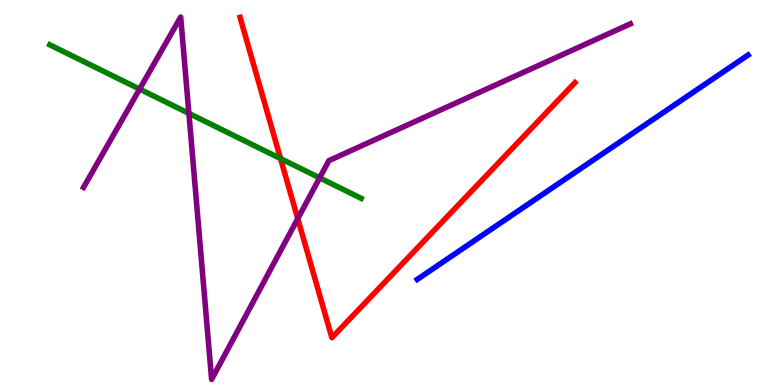[{'lines': ['blue', 'red'], 'intersections': []}, {'lines': ['green', 'red'], 'intersections': [{'x': 3.62, 'y': 5.88}]}, {'lines': ['purple', 'red'], 'intersections': [{'x': 3.84, 'y': 4.32}]}, {'lines': ['blue', 'green'], 'intersections': []}, {'lines': ['blue', 'purple'], 'intersections': []}, {'lines': ['green', 'purple'], 'intersections': [{'x': 1.8, 'y': 7.69}, {'x': 2.44, 'y': 7.05}, {'x': 4.12, 'y': 5.38}]}]